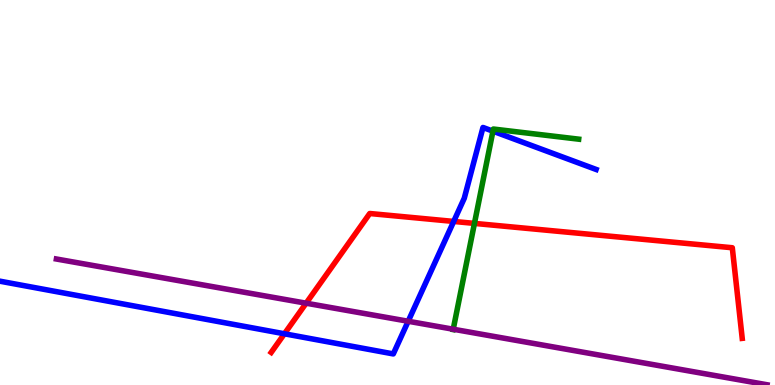[{'lines': ['blue', 'red'], 'intersections': [{'x': 3.67, 'y': 1.33}, {'x': 5.85, 'y': 4.25}]}, {'lines': ['green', 'red'], 'intersections': [{'x': 6.12, 'y': 4.2}]}, {'lines': ['purple', 'red'], 'intersections': [{'x': 3.95, 'y': 2.12}]}, {'lines': ['blue', 'green'], 'intersections': [{'x': 6.36, 'y': 6.59}]}, {'lines': ['blue', 'purple'], 'intersections': [{'x': 5.27, 'y': 1.66}]}, {'lines': ['green', 'purple'], 'intersections': [{'x': 5.85, 'y': 1.45}]}]